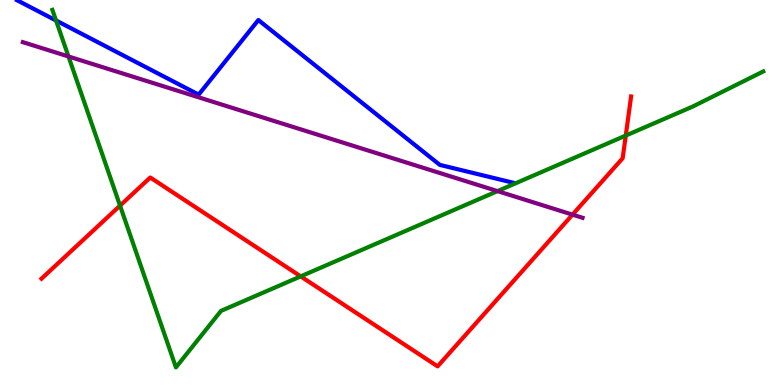[{'lines': ['blue', 'red'], 'intersections': []}, {'lines': ['green', 'red'], 'intersections': [{'x': 1.55, 'y': 4.66}, {'x': 3.88, 'y': 2.82}, {'x': 8.07, 'y': 6.48}]}, {'lines': ['purple', 'red'], 'intersections': [{'x': 7.39, 'y': 4.42}]}, {'lines': ['blue', 'green'], 'intersections': [{'x': 0.723, 'y': 9.47}]}, {'lines': ['blue', 'purple'], 'intersections': []}, {'lines': ['green', 'purple'], 'intersections': [{'x': 0.884, 'y': 8.53}, {'x': 6.42, 'y': 5.04}]}]